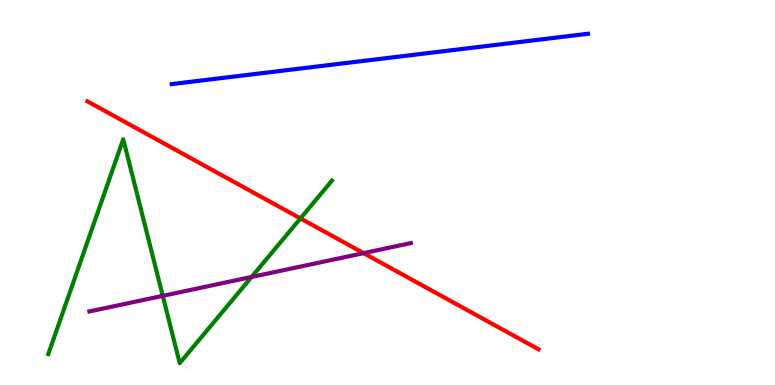[{'lines': ['blue', 'red'], 'intersections': []}, {'lines': ['green', 'red'], 'intersections': [{'x': 3.88, 'y': 4.33}]}, {'lines': ['purple', 'red'], 'intersections': [{'x': 4.69, 'y': 3.42}]}, {'lines': ['blue', 'green'], 'intersections': []}, {'lines': ['blue', 'purple'], 'intersections': []}, {'lines': ['green', 'purple'], 'intersections': [{'x': 2.1, 'y': 2.32}, {'x': 3.25, 'y': 2.81}]}]